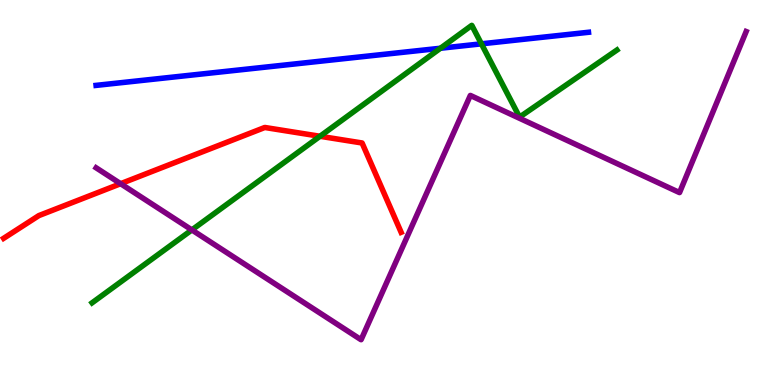[{'lines': ['blue', 'red'], 'intersections': []}, {'lines': ['green', 'red'], 'intersections': [{'x': 4.13, 'y': 6.46}]}, {'lines': ['purple', 'red'], 'intersections': [{'x': 1.56, 'y': 5.23}]}, {'lines': ['blue', 'green'], 'intersections': [{'x': 5.68, 'y': 8.75}, {'x': 6.21, 'y': 8.86}]}, {'lines': ['blue', 'purple'], 'intersections': []}, {'lines': ['green', 'purple'], 'intersections': [{'x': 2.48, 'y': 4.03}]}]